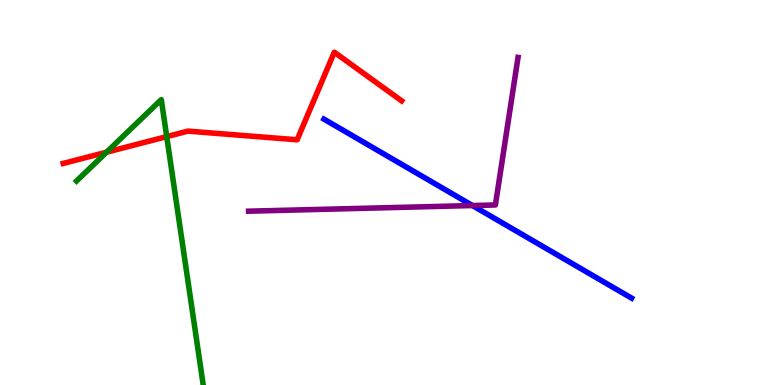[{'lines': ['blue', 'red'], 'intersections': []}, {'lines': ['green', 'red'], 'intersections': [{'x': 1.37, 'y': 6.05}, {'x': 2.15, 'y': 6.45}]}, {'lines': ['purple', 'red'], 'intersections': []}, {'lines': ['blue', 'green'], 'intersections': []}, {'lines': ['blue', 'purple'], 'intersections': [{'x': 6.1, 'y': 4.66}]}, {'lines': ['green', 'purple'], 'intersections': []}]